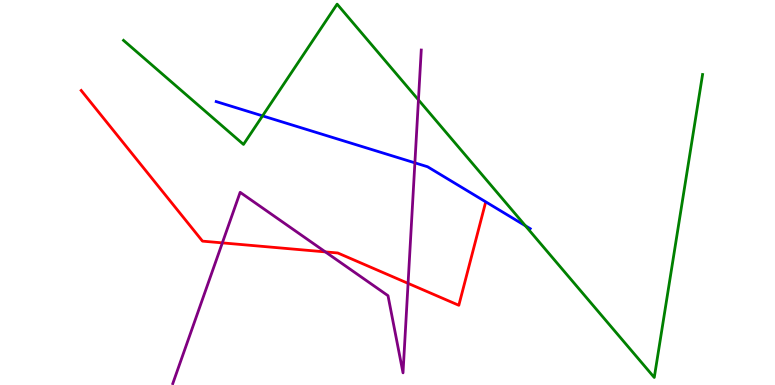[{'lines': ['blue', 'red'], 'intersections': []}, {'lines': ['green', 'red'], 'intersections': []}, {'lines': ['purple', 'red'], 'intersections': [{'x': 2.87, 'y': 3.69}, {'x': 4.2, 'y': 3.46}, {'x': 5.27, 'y': 2.64}]}, {'lines': ['blue', 'green'], 'intersections': [{'x': 3.39, 'y': 6.99}, {'x': 6.78, 'y': 4.14}]}, {'lines': ['blue', 'purple'], 'intersections': [{'x': 5.35, 'y': 5.77}]}, {'lines': ['green', 'purple'], 'intersections': [{'x': 5.4, 'y': 7.41}]}]